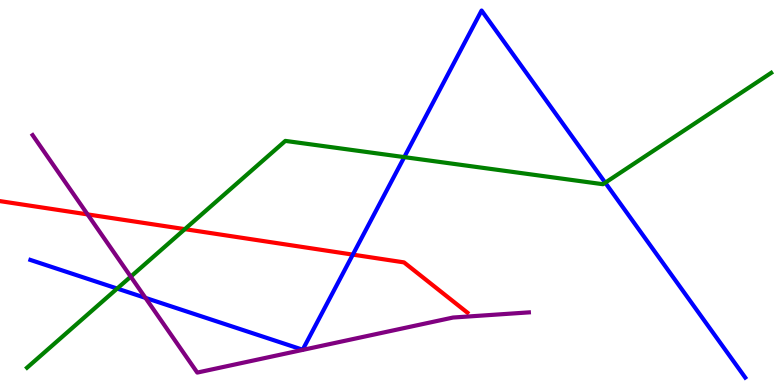[{'lines': ['blue', 'red'], 'intersections': [{'x': 4.55, 'y': 3.39}]}, {'lines': ['green', 'red'], 'intersections': [{'x': 2.39, 'y': 4.05}]}, {'lines': ['purple', 'red'], 'intersections': [{'x': 1.13, 'y': 4.43}]}, {'lines': ['blue', 'green'], 'intersections': [{'x': 1.51, 'y': 2.51}, {'x': 5.22, 'y': 5.92}, {'x': 7.81, 'y': 5.25}]}, {'lines': ['blue', 'purple'], 'intersections': [{'x': 1.88, 'y': 2.26}]}, {'lines': ['green', 'purple'], 'intersections': [{'x': 1.69, 'y': 2.81}]}]